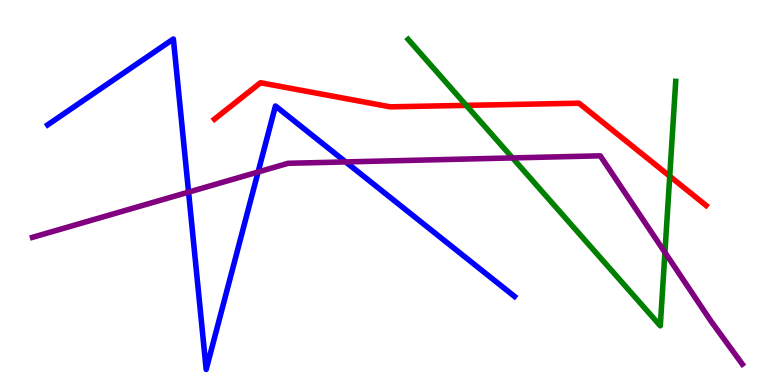[{'lines': ['blue', 'red'], 'intersections': []}, {'lines': ['green', 'red'], 'intersections': [{'x': 6.02, 'y': 7.26}, {'x': 8.64, 'y': 5.42}]}, {'lines': ['purple', 'red'], 'intersections': []}, {'lines': ['blue', 'green'], 'intersections': []}, {'lines': ['blue', 'purple'], 'intersections': [{'x': 2.43, 'y': 5.01}, {'x': 3.33, 'y': 5.53}, {'x': 4.46, 'y': 5.79}]}, {'lines': ['green', 'purple'], 'intersections': [{'x': 6.61, 'y': 5.9}, {'x': 8.58, 'y': 3.44}]}]